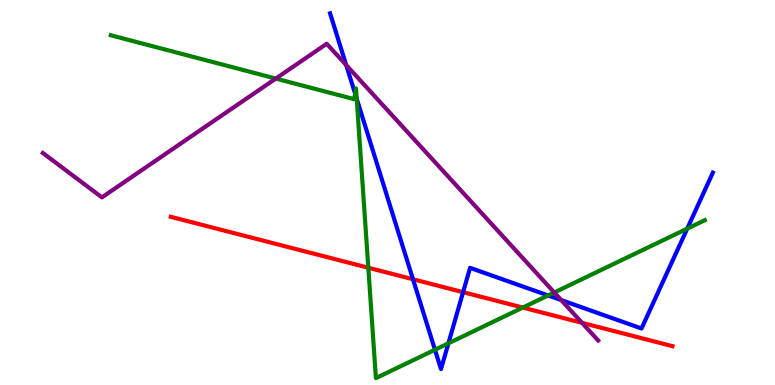[{'lines': ['blue', 'red'], 'intersections': [{'x': 5.33, 'y': 2.75}, {'x': 5.98, 'y': 2.41}]}, {'lines': ['green', 'red'], 'intersections': [{'x': 4.75, 'y': 3.05}, {'x': 6.75, 'y': 2.01}]}, {'lines': ['purple', 'red'], 'intersections': [{'x': 7.51, 'y': 1.61}]}, {'lines': ['blue', 'green'], 'intersections': [{'x': 4.58, 'y': 7.57}, {'x': 4.6, 'y': 7.43}, {'x': 5.61, 'y': 0.916}, {'x': 5.79, 'y': 1.08}, {'x': 7.07, 'y': 2.33}, {'x': 8.87, 'y': 4.06}]}, {'lines': ['blue', 'purple'], 'intersections': [{'x': 4.47, 'y': 8.31}, {'x': 7.24, 'y': 2.21}]}, {'lines': ['green', 'purple'], 'intersections': [{'x': 3.56, 'y': 7.96}, {'x': 7.15, 'y': 2.4}]}]